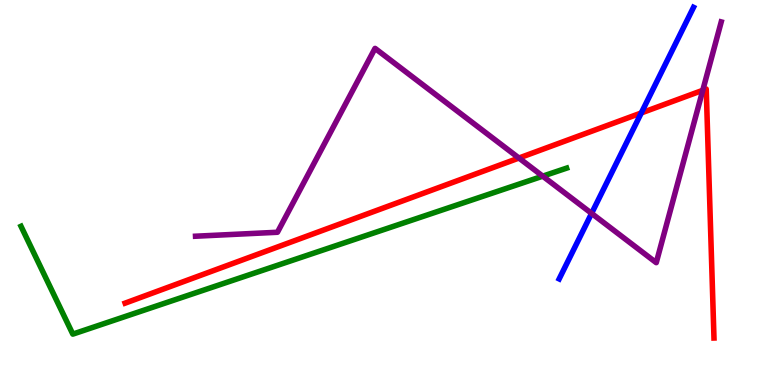[{'lines': ['blue', 'red'], 'intersections': [{'x': 8.27, 'y': 7.07}]}, {'lines': ['green', 'red'], 'intersections': []}, {'lines': ['purple', 'red'], 'intersections': [{'x': 6.7, 'y': 5.9}, {'x': 9.07, 'y': 7.65}]}, {'lines': ['blue', 'green'], 'intersections': []}, {'lines': ['blue', 'purple'], 'intersections': [{'x': 7.63, 'y': 4.46}]}, {'lines': ['green', 'purple'], 'intersections': [{'x': 7.0, 'y': 5.42}]}]